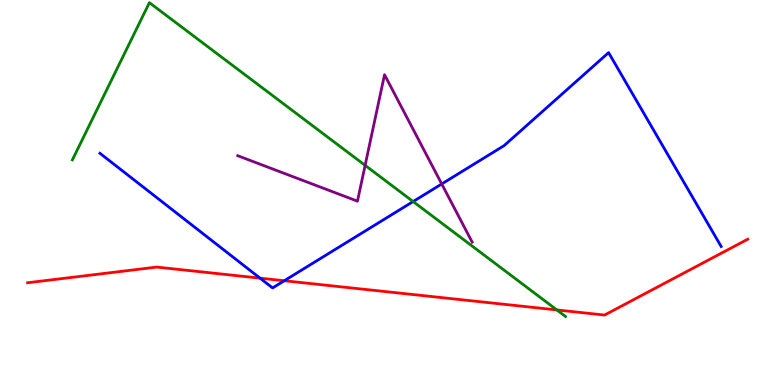[{'lines': ['blue', 'red'], 'intersections': [{'x': 3.36, 'y': 2.78}, {'x': 3.67, 'y': 2.71}]}, {'lines': ['green', 'red'], 'intersections': [{'x': 7.19, 'y': 1.95}]}, {'lines': ['purple', 'red'], 'intersections': []}, {'lines': ['blue', 'green'], 'intersections': [{'x': 5.33, 'y': 4.77}]}, {'lines': ['blue', 'purple'], 'intersections': [{'x': 5.7, 'y': 5.22}]}, {'lines': ['green', 'purple'], 'intersections': [{'x': 4.71, 'y': 5.71}]}]